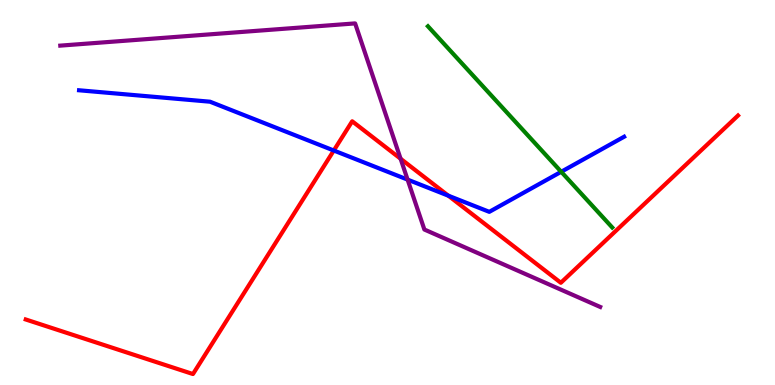[{'lines': ['blue', 'red'], 'intersections': [{'x': 4.31, 'y': 6.09}, {'x': 5.78, 'y': 4.92}]}, {'lines': ['green', 'red'], 'intersections': []}, {'lines': ['purple', 'red'], 'intersections': [{'x': 5.17, 'y': 5.88}]}, {'lines': ['blue', 'green'], 'intersections': [{'x': 7.24, 'y': 5.54}]}, {'lines': ['blue', 'purple'], 'intersections': [{'x': 5.26, 'y': 5.33}]}, {'lines': ['green', 'purple'], 'intersections': []}]